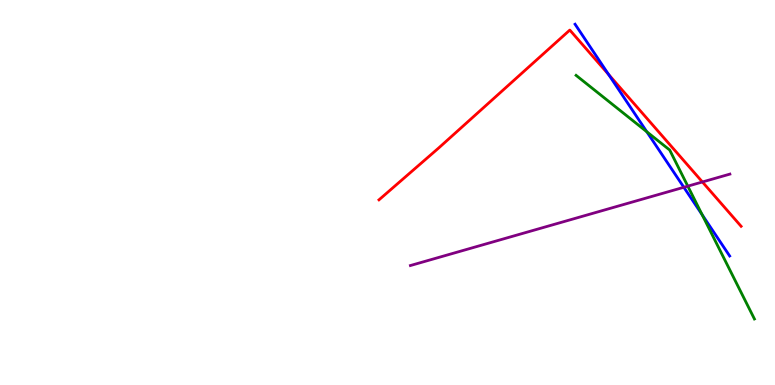[{'lines': ['blue', 'red'], 'intersections': [{'x': 7.85, 'y': 8.07}]}, {'lines': ['green', 'red'], 'intersections': []}, {'lines': ['purple', 'red'], 'intersections': [{'x': 9.06, 'y': 5.27}]}, {'lines': ['blue', 'green'], 'intersections': [{'x': 8.35, 'y': 6.58}, {'x': 9.06, 'y': 4.42}]}, {'lines': ['blue', 'purple'], 'intersections': [{'x': 8.82, 'y': 5.14}]}, {'lines': ['green', 'purple'], 'intersections': [{'x': 8.87, 'y': 5.17}]}]